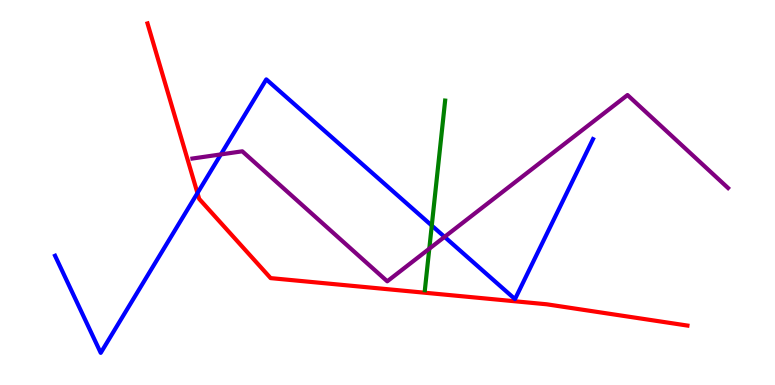[{'lines': ['blue', 'red'], 'intersections': [{'x': 2.55, 'y': 4.99}]}, {'lines': ['green', 'red'], 'intersections': []}, {'lines': ['purple', 'red'], 'intersections': []}, {'lines': ['blue', 'green'], 'intersections': [{'x': 5.57, 'y': 4.14}]}, {'lines': ['blue', 'purple'], 'intersections': [{'x': 2.85, 'y': 5.99}, {'x': 5.74, 'y': 3.85}]}, {'lines': ['green', 'purple'], 'intersections': [{'x': 5.54, 'y': 3.54}]}]